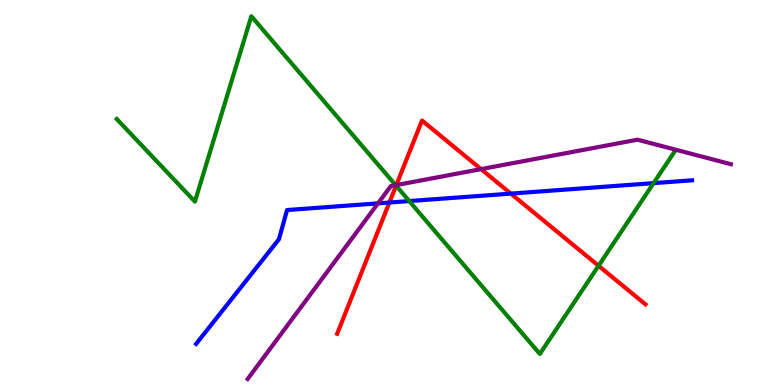[{'lines': ['blue', 'red'], 'intersections': [{'x': 5.02, 'y': 4.74}, {'x': 6.59, 'y': 4.97}]}, {'lines': ['green', 'red'], 'intersections': [{'x': 5.11, 'y': 5.18}, {'x': 7.72, 'y': 3.1}]}, {'lines': ['purple', 'red'], 'intersections': [{'x': 5.11, 'y': 5.19}, {'x': 6.21, 'y': 5.61}]}, {'lines': ['blue', 'green'], 'intersections': [{'x': 5.28, 'y': 4.78}, {'x': 8.43, 'y': 5.24}]}, {'lines': ['blue', 'purple'], 'intersections': [{'x': 4.88, 'y': 4.72}]}, {'lines': ['green', 'purple'], 'intersections': [{'x': 5.11, 'y': 5.19}]}]